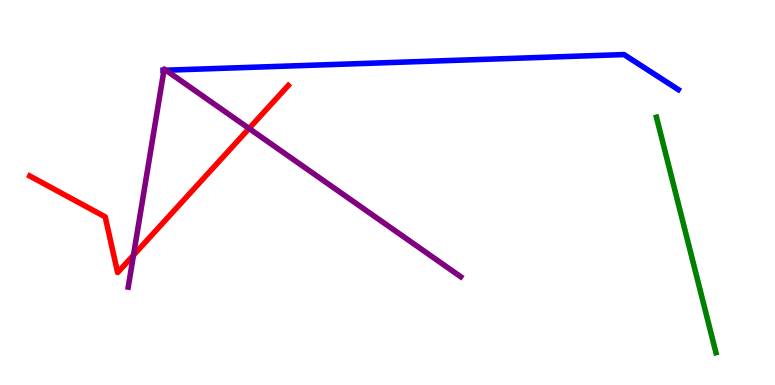[{'lines': ['blue', 'red'], 'intersections': []}, {'lines': ['green', 'red'], 'intersections': []}, {'lines': ['purple', 'red'], 'intersections': [{'x': 1.72, 'y': 3.37}, {'x': 3.21, 'y': 6.66}]}, {'lines': ['blue', 'green'], 'intersections': []}, {'lines': ['blue', 'purple'], 'intersections': [{'x': 2.12, 'y': 8.17}, {'x': 2.14, 'y': 8.18}]}, {'lines': ['green', 'purple'], 'intersections': []}]